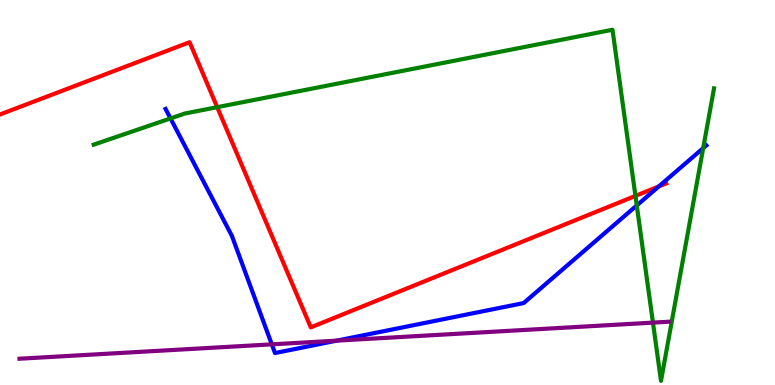[{'lines': ['blue', 'red'], 'intersections': [{'x': 8.5, 'y': 5.16}]}, {'lines': ['green', 'red'], 'intersections': [{'x': 2.8, 'y': 7.22}, {'x': 8.2, 'y': 4.91}]}, {'lines': ['purple', 'red'], 'intersections': []}, {'lines': ['blue', 'green'], 'intersections': [{'x': 2.2, 'y': 6.92}, {'x': 8.22, 'y': 4.66}, {'x': 9.07, 'y': 6.15}]}, {'lines': ['blue', 'purple'], 'intersections': [{'x': 3.51, 'y': 1.06}, {'x': 4.34, 'y': 1.15}]}, {'lines': ['green', 'purple'], 'intersections': [{'x': 8.43, 'y': 1.62}]}]